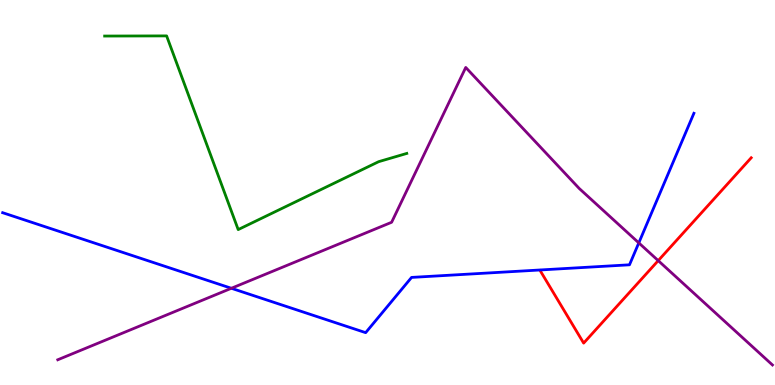[{'lines': ['blue', 'red'], 'intersections': []}, {'lines': ['green', 'red'], 'intersections': []}, {'lines': ['purple', 'red'], 'intersections': [{'x': 8.49, 'y': 3.23}]}, {'lines': ['blue', 'green'], 'intersections': []}, {'lines': ['blue', 'purple'], 'intersections': [{'x': 2.99, 'y': 2.51}, {'x': 8.24, 'y': 3.69}]}, {'lines': ['green', 'purple'], 'intersections': []}]